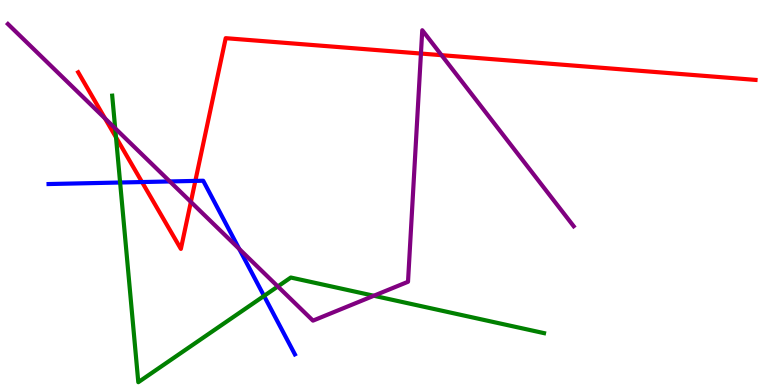[{'lines': ['blue', 'red'], 'intersections': [{'x': 1.83, 'y': 5.27}, {'x': 2.52, 'y': 5.3}]}, {'lines': ['green', 'red'], 'intersections': [{'x': 1.5, 'y': 6.43}]}, {'lines': ['purple', 'red'], 'intersections': [{'x': 1.36, 'y': 6.92}, {'x': 2.46, 'y': 4.76}, {'x': 5.43, 'y': 8.61}, {'x': 5.7, 'y': 8.57}]}, {'lines': ['blue', 'green'], 'intersections': [{'x': 1.55, 'y': 5.26}, {'x': 3.41, 'y': 2.31}]}, {'lines': ['blue', 'purple'], 'intersections': [{'x': 2.19, 'y': 5.29}, {'x': 3.09, 'y': 3.53}]}, {'lines': ['green', 'purple'], 'intersections': [{'x': 1.49, 'y': 6.67}, {'x': 3.58, 'y': 2.56}, {'x': 4.82, 'y': 2.32}]}]